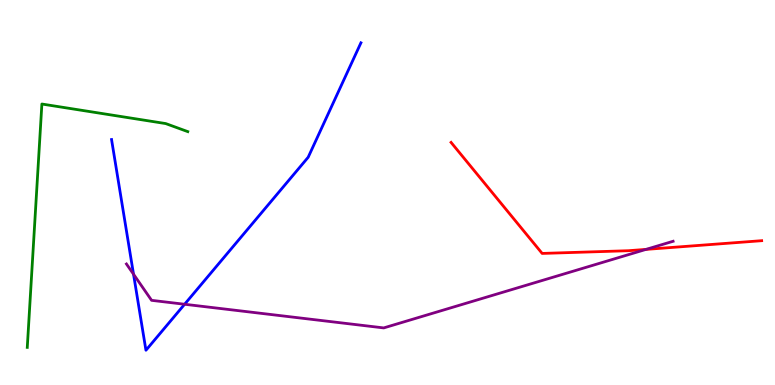[{'lines': ['blue', 'red'], 'intersections': []}, {'lines': ['green', 'red'], 'intersections': []}, {'lines': ['purple', 'red'], 'intersections': [{'x': 8.34, 'y': 3.52}]}, {'lines': ['blue', 'green'], 'intersections': []}, {'lines': ['blue', 'purple'], 'intersections': [{'x': 1.72, 'y': 2.88}, {'x': 2.38, 'y': 2.1}]}, {'lines': ['green', 'purple'], 'intersections': []}]